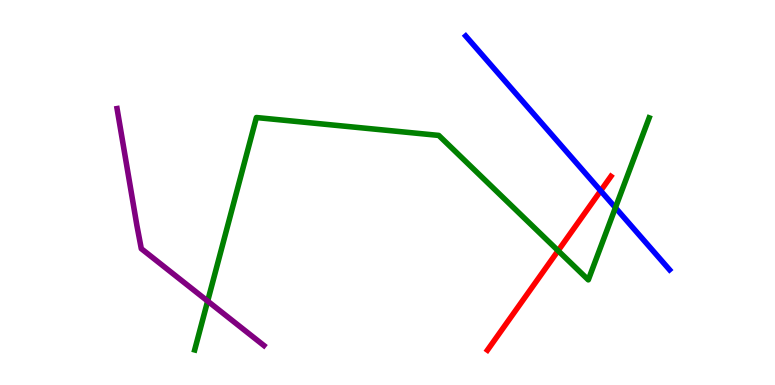[{'lines': ['blue', 'red'], 'intersections': [{'x': 7.75, 'y': 5.04}]}, {'lines': ['green', 'red'], 'intersections': [{'x': 7.2, 'y': 3.49}]}, {'lines': ['purple', 'red'], 'intersections': []}, {'lines': ['blue', 'green'], 'intersections': [{'x': 7.94, 'y': 4.61}]}, {'lines': ['blue', 'purple'], 'intersections': []}, {'lines': ['green', 'purple'], 'intersections': [{'x': 2.68, 'y': 2.18}]}]